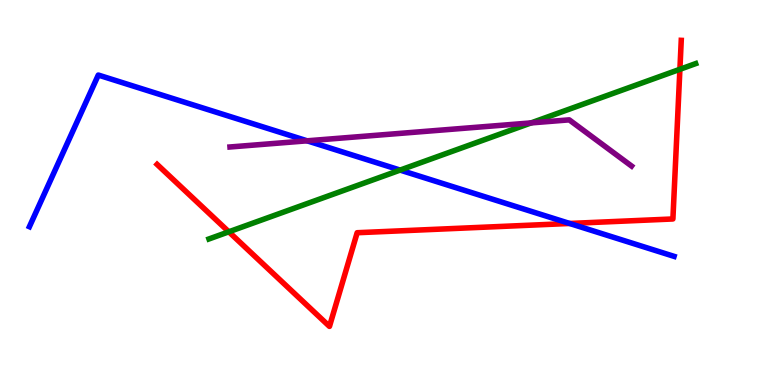[{'lines': ['blue', 'red'], 'intersections': [{'x': 7.35, 'y': 4.2}]}, {'lines': ['green', 'red'], 'intersections': [{'x': 2.95, 'y': 3.98}, {'x': 8.77, 'y': 8.2}]}, {'lines': ['purple', 'red'], 'intersections': []}, {'lines': ['blue', 'green'], 'intersections': [{'x': 5.16, 'y': 5.58}]}, {'lines': ['blue', 'purple'], 'intersections': [{'x': 3.96, 'y': 6.34}]}, {'lines': ['green', 'purple'], 'intersections': [{'x': 6.85, 'y': 6.81}]}]